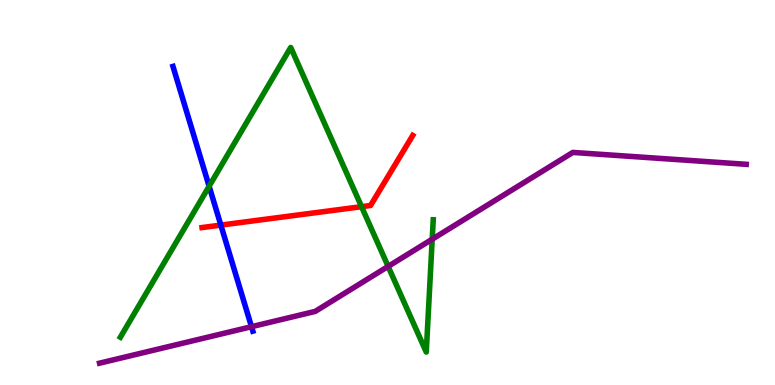[{'lines': ['blue', 'red'], 'intersections': [{'x': 2.85, 'y': 4.15}]}, {'lines': ['green', 'red'], 'intersections': [{'x': 4.67, 'y': 4.63}]}, {'lines': ['purple', 'red'], 'intersections': []}, {'lines': ['blue', 'green'], 'intersections': [{'x': 2.7, 'y': 5.16}]}, {'lines': ['blue', 'purple'], 'intersections': [{'x': 3.25, 'y': 1.51}]}, {'lines': ['green', 'purple'], 'intersections': [{'x': 5.01, 'y': 3.08}, {'x': 5.58, 'y': 3.79}]}]